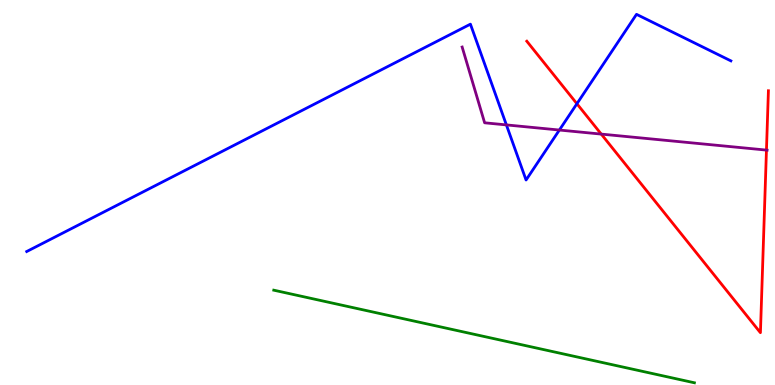[{'lines': ['blue', 'red'], 'intersections': [{'x': 7.44, 'y': 7.31}]}, {'lines': ['green', 'red'], 'intersections': []}, {'lines': ['purple', 'red'], 'intersections': [{'x': 7.76, 'y': 6.52}, {'x': 9.89, 'y': 6.1}]}, {'lines': ['blue', 'green'], 'intersections': []}, {'lines': ['blue', 'purple'], 'intersections': [{'x': 6.53, 'y': 6.76}, {'x': 7.22, 'y': 6.62}]}, {'lines': ['green', 'purple'], 'intersections': []}]